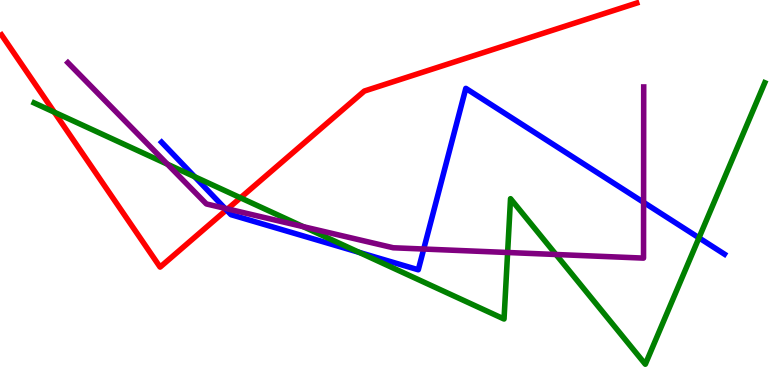[{'lines': ['blue', 'red'], 'intersections': [{'x': 2.92, 'y': 4.55}]}, {'lines': ['green', 'red'], 'intersections': [{'x': 0.701, 'y': 7.09}, {'x': 3.1, 'y': 4.86}]}, {'lines': ['purple', 'red'], 'intersections': [{'x': 2.94, 'y': 4.57}]}, {'lines': ['blue', 'green'], 'intersections': [{'x': 2.51, 'y': 5.41}, {'x': 4.63, 'y': 3.44}, {'x': 9.02, 'y': 3.82}]}, {'lines': ['blue', 'purple'], 'intersections': [{'x': 2.9, 'y': 4.59}, {'x': 5.47, 'y': 3.53}, {'x': 8.3, 'y': 4.74}]}, {'lines': ['green', 'purple'], 'intersections': [{'x': 2.16, 'y': 5.73}, {'x': 3.91, 'y': 4.11}, {'x': 6.55, 'y': 3.44}, {'x': 7.17, 'y': 3.39}]}]